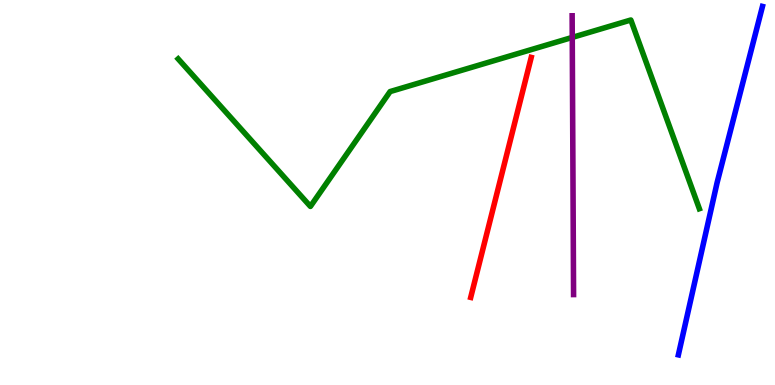[{'lines': ['blue', 'red'], 'intersections': []}, {'lines': ['green', 'red'], 'intersections': []}, {'lines': ['purple', 'red'], 'intersections': []}, {'lines': ['blue', 'green'], 'intersections': []}, {'lines': ['blue', 'purple'], 'intersections': []}, {'lines': ['green', 'purple'], 'intersections': [{'x': 7.38, 'y': 9.03}]}]